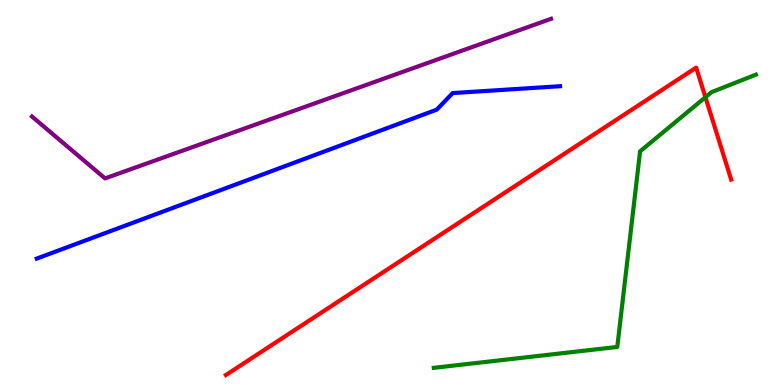[{'lines': ['blue', 'red'], 'intersections': []}, {'lines': ['green', 'red'], 'intersections': [{'x': 9.1, 'y': 7.47}]}, {'lines': ['purple', 'red'], 'intersections': []}, {'lines': ['blue', 'green'], 'intersections': []}, {'lines': ['blue', 'purple'], 'intersections': []}, {'lines': ['green', 'purple'], 'intersections': []}]